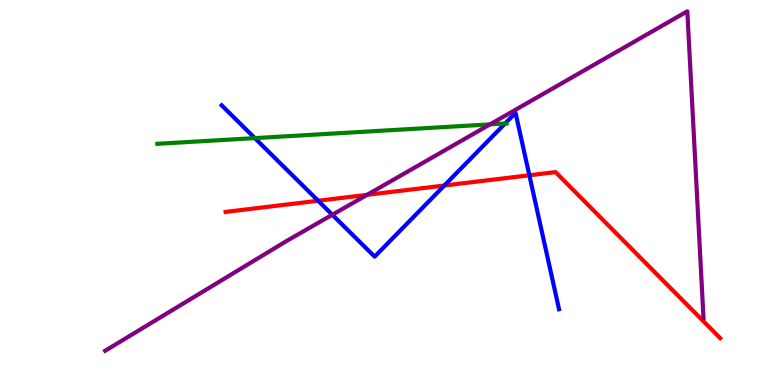[{'lines': ['blue', 'red'], 'intersections': [{'x': 4.11, 'y': 4.79}, {'x': 5.73, 'y': 5.18}, {'x': 6.83, 'y': 5.45}]}, {'lines': ['green', 'red'], 'intersections': []}, {'lines': ['purple', 'red'], 'intersections': [{'x': 4.74, 'y': 4.94}]}, {'lines': ['blue', 'green'], 'intersections': [{'x': 3.29, 'y': 6.41}, {'x': 6.52, 'y': 6.79}]}, {'lines': ['blue', 'purple'], 'intersections': [{'x': 4.29, 'y': 4.42}]}, {'lines': ['green', 'purple'], 'intersections': [{'x': 6.32, 'y': 6.77}]}]